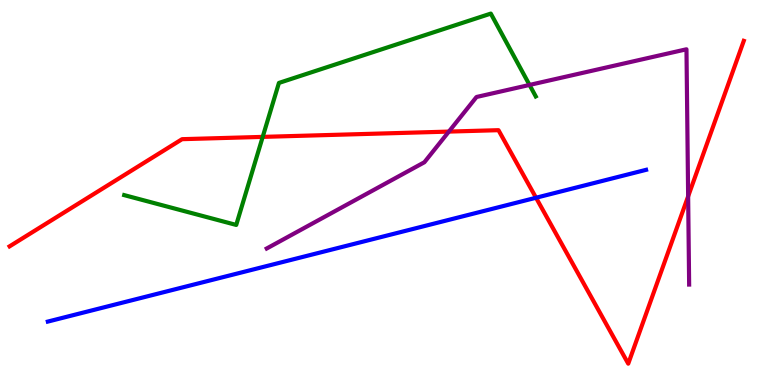[{'lines': ['blue', 'red'], 'intersections': [{'x': 6.92, 'y': 4.86}]}, {'lines': ['green', 'red'], 'intersections': [{'x': 3.39, 'y': 6.44}]}, {'lines': ['purple', 'red'], 'intersections': [{'x': 5.79, 'y': 6.58}, {'x': 8.88, 'y': 4.9}]}, {'lines': ['blue', 'green'], 'intersections': []}, {'lines': ['blue', 'purple'], 'intersections': []}, {'lines': ['green', 'purple'], 'intersections': [{'x': 6.83, 'y': 7.79}]}]